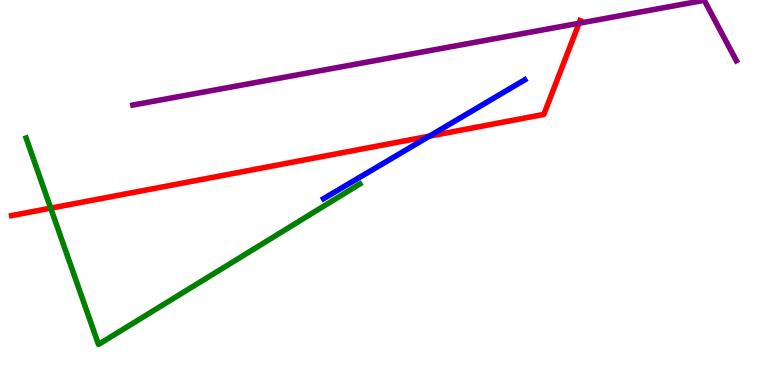[{'lines': ['blue', 'red'], 'intersections': [{'x': 5.54, 'y': 6.46}]}, {'lines': ['green', 'red'], 'intersections': [{'x': 0.654, 'y': 4.59}]}, {'lines': ['purple', 'red'], 'intersections': [{'x': 7.47, 'y': 9.4}]}, {'lines': ['blue', 'green'], 'intersections': []}, {'lines': ['blue', 'purple'], 'intersections': []}, {'lines': ['green', 'purple'], 'intersections': []}]